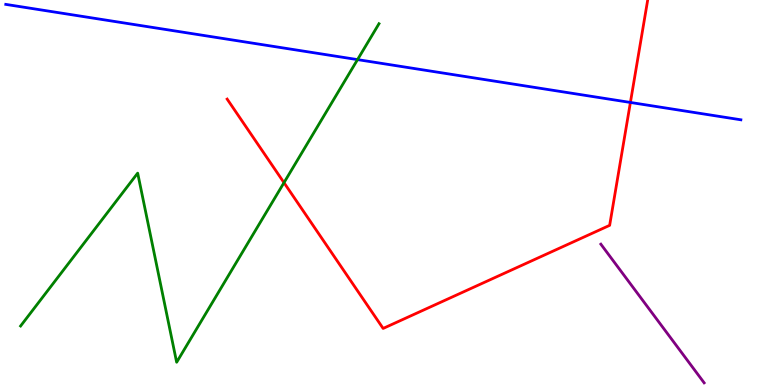[{'lines': ['blue', 'red'], 'intersections': [{'x': 8.13, 'y': 7.34}]}, {'lines': ['green', 'red'], 'intersections': [{'x': 3.66, 'y': 5.26}]}, {'lines': ['purple', 'red'], 'intersections': []}, {'lines': ['blue', 'green'], 'intersections': [{'x': 4.61, 'y': 8.45}]}, {'lines': ['blue', 'purple'], 'intersections': []}, {'lines': ['green', 'purple'], 'intersections': []}]